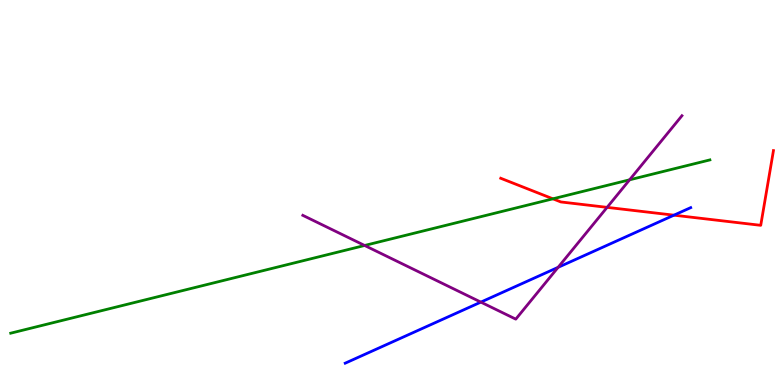[{'lines': ['blue', 'red'], 'intersections': [{'x': 8.7, 'y': 4.41}]}, {'lines': ['green', 'red'], 'intersections': [{'x': 7.13, 'y': 4.84}]}, {'lines': ['purple', 'red'], 'intersections': [{'x': 7.83, 'y': 4.61}]}, {'lines': ['blue', 'green'], 'intersections': []}, {'lines': ['blue', 'purple'], 'intersections': [{'x': 6.2, 'y': 2.15}, {'x': 7.2, 'y': 3.06}]}, {'lines': ['green', 'purple'], 'intersections': [{'x': 4.7, 'y': 3.62}, {'x': 8.12, 'y': 5.33}]}]